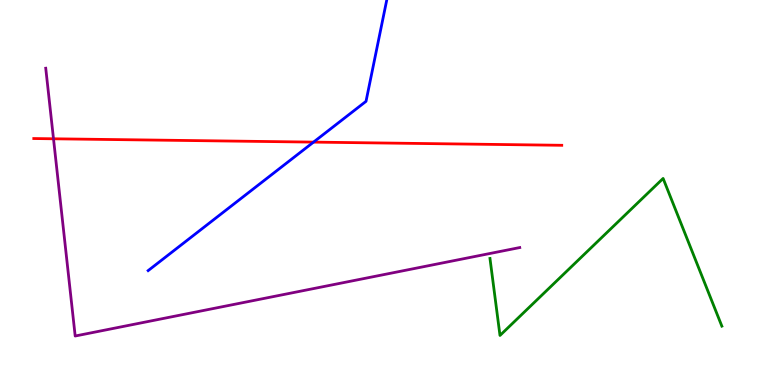[{'lines': ['blue', 'red'], 'intersections': [{'x': 4.05, 'y': 6.31}]}, {'lines': ['green', 'red'], 'intersections': []}, {'lines': ['purple', 'red'], 'intersections': [{'x': 0.69, 'y': 6.4}]}, {'lines': ['blue', 'green'], 'intersections': []}, {'lines': ['blue', 'purple'], 'intersections': []}, {'lines': ['green', 'purple'], 'intersections': []}]